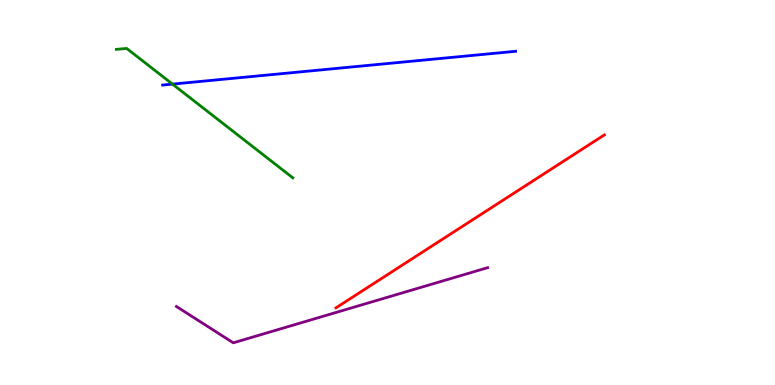[{'lines': ['blue', 'red'], 'intersections': []}, {'lines': ['green', 'red'], 'intersections': []}, {'lines': ['purple', 'red'], 'intersections': []}, {'lines': ['blue', 'green'], 'intersections': [{'x': 2.23, 'y': 7.82}]}, {'lines': ['blue', 'purple'], 'intersections': []}, {'lines': ['green', 'purple'], 'intersections': []}]